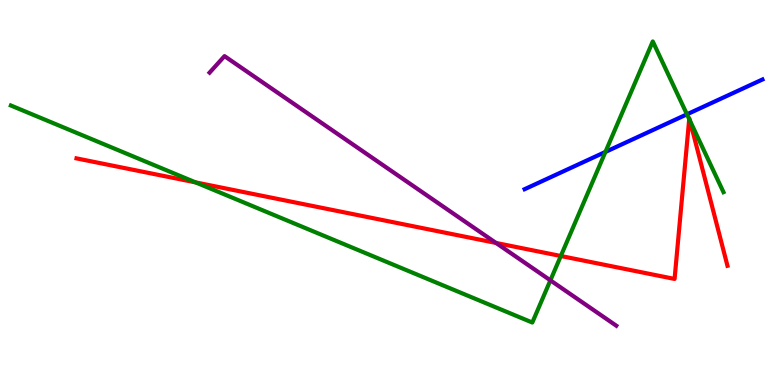[{'lines': ['blue', 'red'], 'intersections': []}, {'lines': ['green', 'red'], 'intersections': [{'x': 2.52, 'y': 5.26}, {'x': 7.24, 'y': 3.35}, {'x': 8.89, 'y': 6.91}, {'x': 8.9, 'y': 6.87}]}, {'lines': ['purple', 'red'], 'intersections': [{'x': 6.4, 'y': 3.69}]}, {'lines': ['blue', 'green'], 'intersections': [{'x': 7.81, 'y': 6.05}, {'x': 8.86, 'y': 7.03}]}, {'lines': ['blue', 'purple'], 'intersections': []}, {'lines': ['green', 'purple'], 'intersections': [{'x': 7.1, 'y': 2.72}]}]